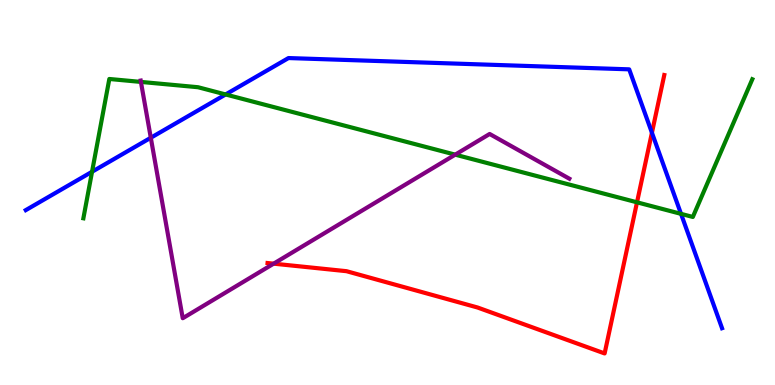[{'lines': ['blue', 'red'], 'intersections': [{'x': 8.41, 'y': 6.55}]}, {'lines': ['green', 'red'], 'intersections': [{'x': 8.22, 'y': 4.75}]}, {'lines': ['purple', 'red'], 'intersections': [{'x': 3.53, 'y': 3.15}]}, {'lines': ['blue', 'green'], 'intersections': [{'x': 1.19, 'y': 5.54}, {'x': 2.91, 'y': 7.55}, {'x': 8.79, 'y': 4.45}]}, {'lines': ['blue', 'purple'], 'intersections': [{'x': 1.95, 'y': 6.42}]}, {'lines': ['green', 'purple'], 'intersections': [{'x': 1.82, 'y': 7.87}, {'x': 5.87, 'y': 5.98}]}]